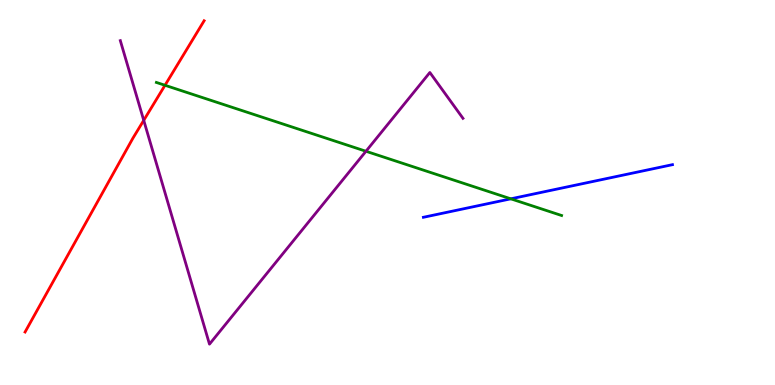[{'lines': ['blue', 'red'], 'intersections': []}, {'lines': ['green', 'red'], 'intersections': [{'x': 2.13, 'y': 7.79}]}, {'lines': ['purple', 'red'], 'intersections': [{'x': 1.85, 'y': 6.87}]}, {'lines': ['blue', 'green'], 'intersections': [{'x': 6.59, 'y': 4.84}]}, {'lines': ['blue', 'purple'], 'intersections': []}, {'lines': ['green', 'purple'], 'intersections': [{'x': 4.72, 'y': 6.07}]}]